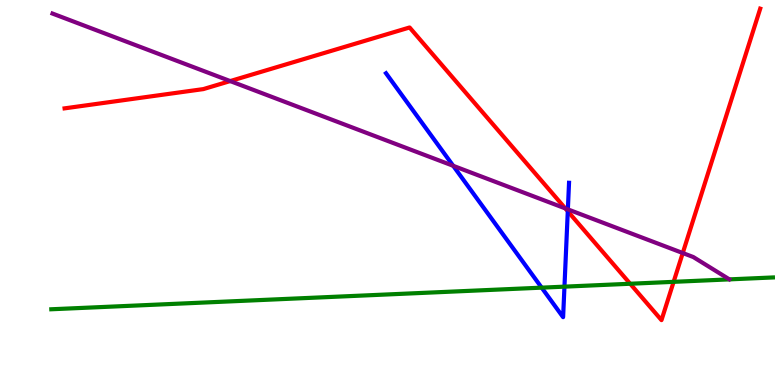[{'lines': ['blue', 'red'], 'intersections': [{'x': 7.33, 'y': 4.51}]}, {'lines': ['green', 'red'], 'intersections': [{'x': 8.13, 'y': 2.63}, {'x': 8.69, 'y': 2.68}]}, {'lines': ['purple', 'red'], 'intersections': [{'x': 2.97, 'y': 7.89}, {'x': 7.29, 'y': 4.59}, {'x': 8.81, 'y': 3.43}]}, {'lines': ['blue', 'green'], 'intersections': [{'x': 6.99, 'y': 2.53}, {'x': 7.28, 'y': 2.55}]}, {'lines': ['blue', 'purple'], 'intersections': [{'x': 5.85, 'y': 5.69}, {'x': 7.33, 'y': 4.56}]}, {'lines': ['green', 'purple'], 'intersections': []}]